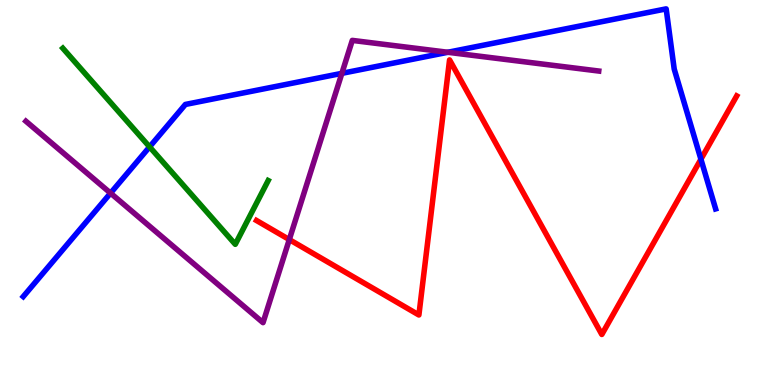[{'lines': ['blue', 'red'], 'intersections': [{'x': 9.04, 'y': 5.86}]}, {'lines': ['green', 'red'], 'intersections': []}, {'lines': ['purple', 'red'], 'intersections': [{'x': 3.73, 'y': 3.78}]}, {'lines': ['blue', 'green'], 'intersections': [{'x': 1.93, 'y': 6.19}]}, {'lines': ['blue', 'purple'], 'intersections': [{'x': 1.43, 'y': 4.98}, {'x': 4.41, 'y': 8.1}, {'x': 5.78, 'y': 8.64}]}, {'lines': ['green', 'purple'], 'intersections': []}]